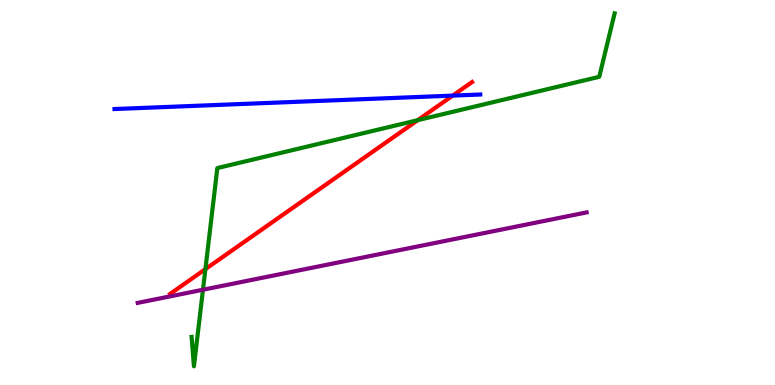[{'lines': ['blue', 'red'], 'intersections': [{'x': 5.84, 'y': 7.52}]}, {'lines': ['green', 'red'], 'intersections': [{'x': 2.65, 'y': 3.01}, {'x': 5.39, 'y': 6.88}]}, {'lines': ['purple', 'red'], 'intersections': []}, {'lines': ['blue', 'green'], 'intersections': []}, {'lines': ['blue', 'purple'], 'intersections': []}, {'lines': ['green', 'purple'], 'intersections': [{'x': 2.62, 'y': 2.47}]}]